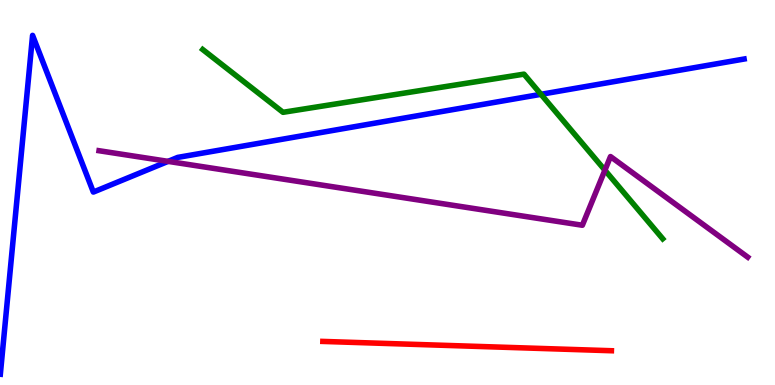[{'lines': ['blue', 'red'], 'intersections': []}, {'lines': ['green', 'red'], 'intersections': []}, {'lines': ['purple', 'red'], 'intersections': []}, {'lines': ['blue', 'green'], 'intersections': [{'x': 6.98, 'y': 7.55}]}, {'lines': ['blue', 'purple'], 'intersections': [{'x': 2.17, 'y': 5.81}]}, {'lines': ['green', 'purple'], 'intersections': [{'x': 7.81, 'y': 5.58}]}]